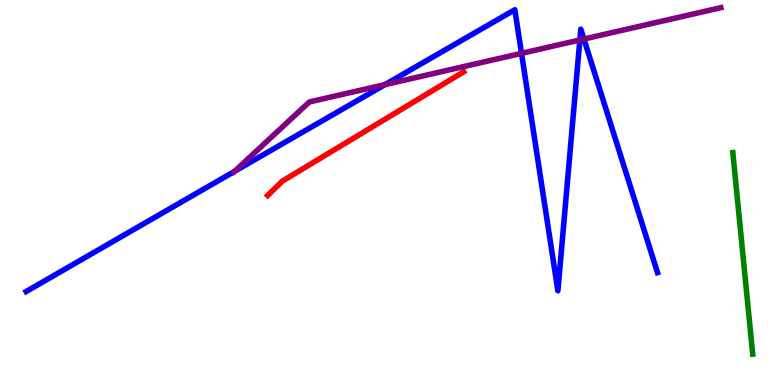[{'lines': ['blue', 'red'], 'intersections': []}, {'lines': ['green', 'red'], 'intersections': []}, {'lines': ['purple', 'red'], 'intersections': []}, {'lines': ['blue', 'green'], 'intersections': []}, {'lines': ['blue', 'purple'], 'intersections': [{'x': 3.03, 'y': 5.55}, {'x': 4.97, 'y': 7.8}, {'x': 6.73, 'y': 8.61}, {'x': 7.48, 'y': 8.96}, {'x': 7.53, 'y': 8.99}]}, {'lines': ['green', 'purple'], 'intersections': []}]